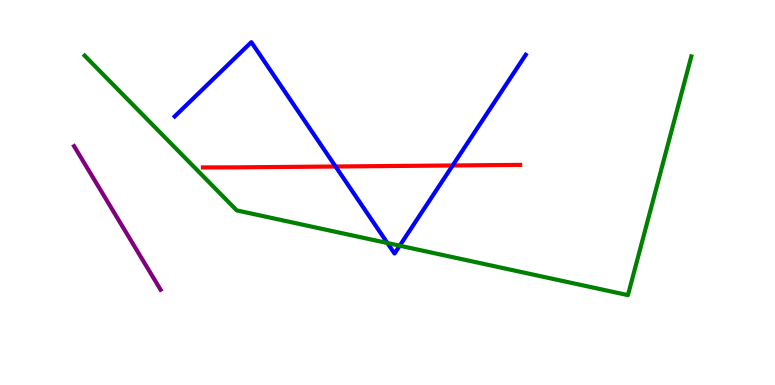[{'lines': ['blue', 'red'], 'intersections': [{'x': 4.33, 'y': 5.68}, {'x': 5.84, 'y': 5.7}]}, {'lines': ['green', 'red'], 'intersections': []}, {'lines': ['purple', 'red'], 'intersections': []}, {'lines': ['blue', 'green'], 'intersections': [{'x': 5.0, 'y': 3.69}, {'x': 5.16, 'y': 3.62}]}, {'lines': ['blue', 'purple'], 'intersections': []}, {'lines': ['green', 'purple'], 'intersections': []}]